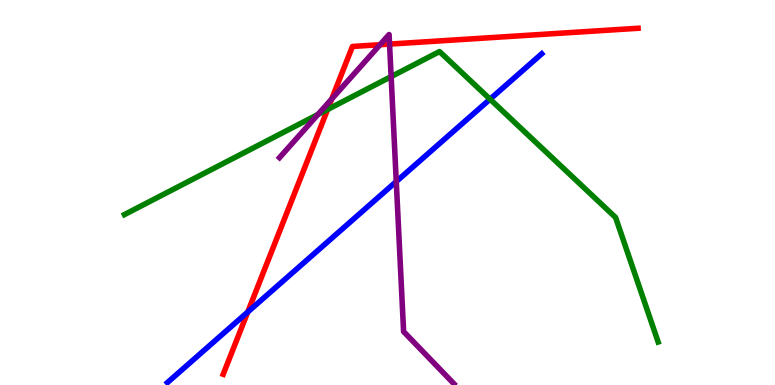[{'lines': ['blue', 'red'], 'intersections': [{'x': 3.2, 'y': 1.9}]}, {'lines': ['green', 'red'], 'intersections': [{'x': 4.23, 'y': 7.16}]}, {'lines': ['purple', 'red'], 'intersections': [{'x': 4.28, 'y': 7.43}, {'x': 4.9, 'y': 8.84}, {'x': 5.03, 'y': 8.85}]}, {'lines': ['blue', 'green'], 'intersections': [{'x': 6.32, 'y': 7.42}]}, {'lines': ['blue', 'purple'], 'intersections': [{'x': 5.11, 'y': 5.28}]}, {'lines': ['green', 'purple'], 'intersections': [{'x': 4.1, 'y': 7.03}, {'x': 5.05, 'y': 8.01}]}]